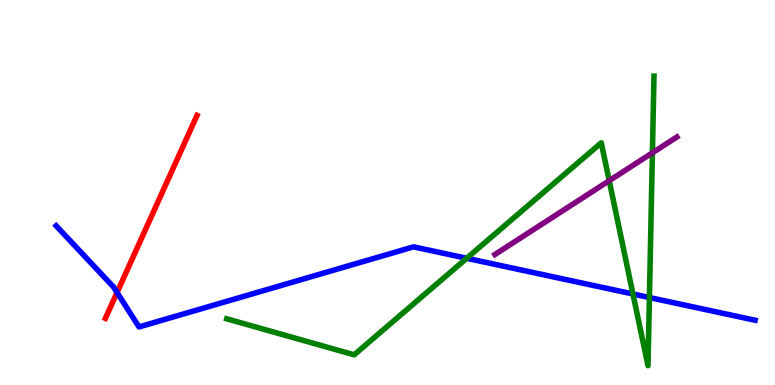[{'lines': ['blue', 'red'], 'intersections': [{'x': 1.51, 'y': 2.4}]}, {'lines': ['green', 'red'], 'intersections': []}, {'lines': ['purple', 'red'], 'intersections': []}, {'lines': ['blue', 'green'], 'intersections': [{'x': 6.02, 'y': 3.29}, {'x': 8.17, 'y': 2.36}, {'x': 8.38, 'y': 2.27}]}, {'lines': ['blue', 'purple'], 'intersections': []}, {'lines': ['green', 'purple'], 'intersections': [{'x': 7.86, 'y': 5.31}, {'x': 8.42, 'y': 6.03}]}]